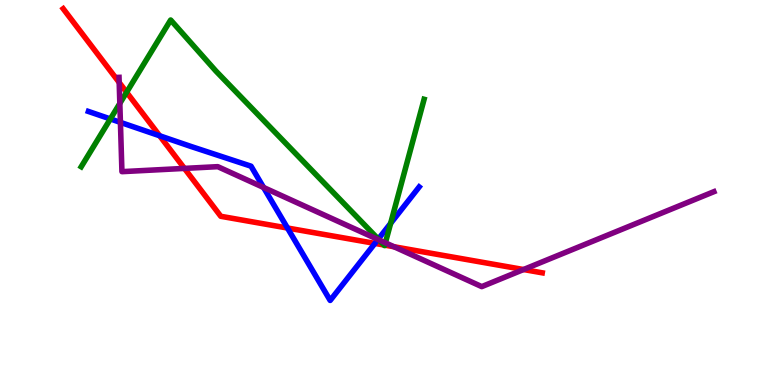[{'lines': ['blue', 'red'], 'intersections': [{'x': 2.06, 'y': 6.47}, {'x': 3.71, 'y': 4.08}, {'x': 4.84, 'y': 3.68}]}, {'lines': ['green', 'red'], 'intersections': [{'x': 1.63, 'y': 7.6}, {'x': 4.95, 'y': 3.64}, {'x': 4.96, 'y': 3.63}]}, {'lines': ['purple', 'red'], 'intersections': [{'x': 1.54, 'y': 7.86}, {'x': 2.38, 'y': 5.63}, {'x': 5.08, 'y': 3.59}, {'x': 6.76, 'y': 3.0}]}, {'lines': ['blue', 'green'], 'intersections': [{'x': 1.42, 'y': 6.91}, {'x': 4.88, 'y': 3.79}, {'x': 5.04, 'y': 4.2}]}, {'lines': ['blue', 'purple'], 'intersections': [{'x': 1.55, 'y': 6.82}, {'x': 3.4, 'y': 5.13}, {'x': 4.88, 'y': 3.78}]}, {'lines': ['green', 'purple'], 'intersections': [{'x': 1.55, 'y': 7.31}, {'x': 4.89, 'y': 3.77}, {'x': 4.97, 'y': 3.69}]}]